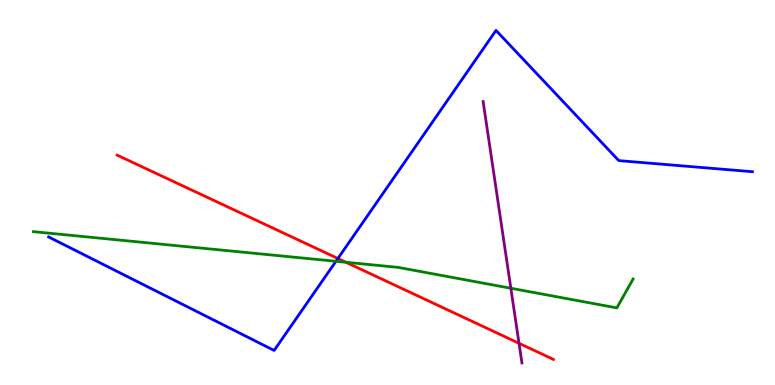[{'lines': ['blue', 'red'], 'intersections': [{'x': 4.36, 'y': 3.29}]}, {'lines': ['green', 'red'], 'intersections': [{'x': 4.46, 'y': 3.19}]}, {'lines': ['purple', 'red'], 'intersections': [{'x': 6.7, 'y': 1.08}]}, {'lines': ['blue', 'green'], 'intersections': [{'x': 4.33, 'y': 3.21}]}, {'lines': ['blue', 'purple'], 'intersections': []}, {'lines': ['green', 'purple'], 'intersections': [{'x': 6.59, 'y': 2.51}]}]